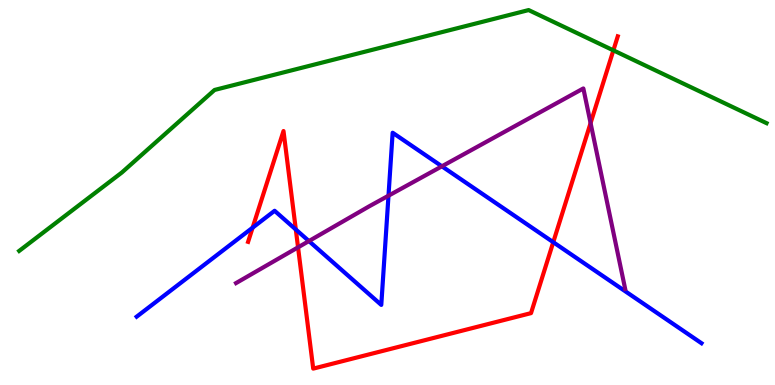[{'lines': ['blue', 'red'], 'intersections': [{'x': 3.26, 'y': 4.09}, {'x': 3.82, 'y': 4.04}, {'x': 7.14, 'y': 3.71}]}, {'lines': ['green', 'red'], 'intersections': [{'x': 7.91, 'y': 8.69}]}, {'lines': ['purple', 'red'], 'intersections': [{'x': 3.85, 'y': 3.58}, {'x': 7.62, 'y': 6.8}]}, {'lines': ['blue', 'green'], 'intersections': []}, {'lines': ['blue', 'purple'], 'intersections': [{'x': 3.99, 'y': 3.74}, {'x': 5.01, 'y': 4.92}, {'x': 5.7, 'y': 5.68}]}, {'lines': ['green', 'purple'], 'intersections': []}]